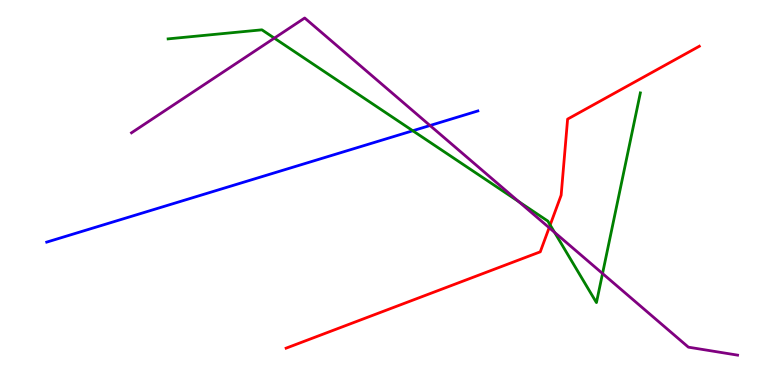[{'lines': ['blue', 'red'], 'intersections': []}, {'lines': ['green', 'red'], 'intersections': [{'x': 7.1, 'y': 4.16}]}, {'lines': ['purple', 'red'], 'intersections': [{'x': 7.09, 'y': 4.09}]}, {'lines': ['blue', 'green'], 'intersections': [{'x': 5.33, 'y': 6.6}]}, {'lines': ['blue', 'purple'], 'intersections': [{'x': 5.55, 'y': 6.74}]}, {'lines': ['green', 'purple'], 'intersections': [{'x': 3.54, 'y': 9.01}, {'x': 6.69, 'y': 4.76}, {'x': 7.16, 'y': 3.96}, {'x': 7.77, 'y': 2.9}]}]